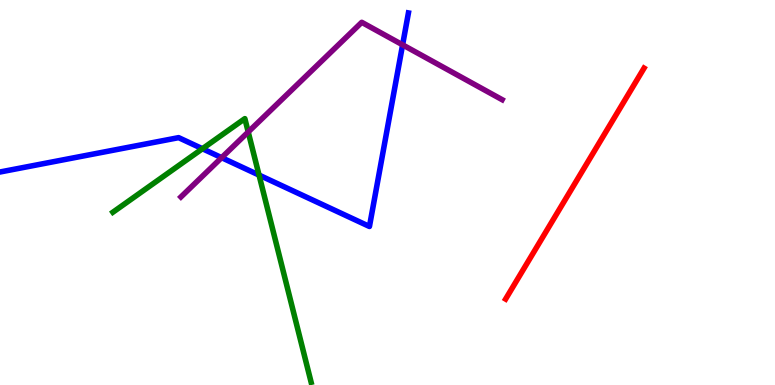[{'lines': ['blue', 'red'], 'intersections': []}, {'lines': ['green', 'red'], 'intersections': []}, {'lines': ['purple', 'red'], 'intersections': []}, {'lines': ['blue', 'green'], 'intersections': [{'x': 2.61, 'y': 6.14}, {'x': 3.34, 'y': 5.45}]}, {'lines': ['blue', 'purple'], 'intersections': [{'x': 2.86, 'y': 5.9}, {'x': 5.19, 'y': 8.84}]}, {'lines': ['green', 'purple'], 'intersections': [{'x': 3.2, 'y': 6.57}]}]